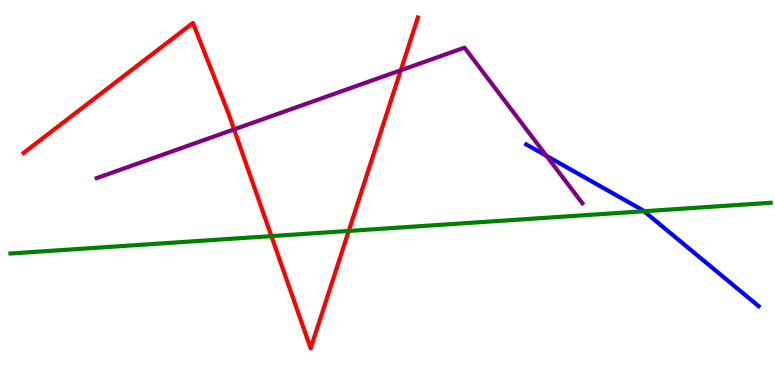[{'lines': ['blue', 'red'], 'intersections': []}, {'lines': ['green', 'red'], 'intersections': [{'x': 3.5, 'y': 3.87}, {'x': 4.5, 'y': 4.0}]}, {'lines': ['purple', 'red'], 'intersections': [{'x': 3.02, 'y': 6.64}, {'x': 5.17, 'y': 8.17}]}, {'lines': ['blue', 'green'], 'intersections': [{'x': 8.31, 'y': 4.51}]}, {'lines': ['blue', 'purple'], 'intersections': [{'x': 7.05, 'y': 5.95}]}, {'lines': ['green', 'purple'], 'intersections': []}]